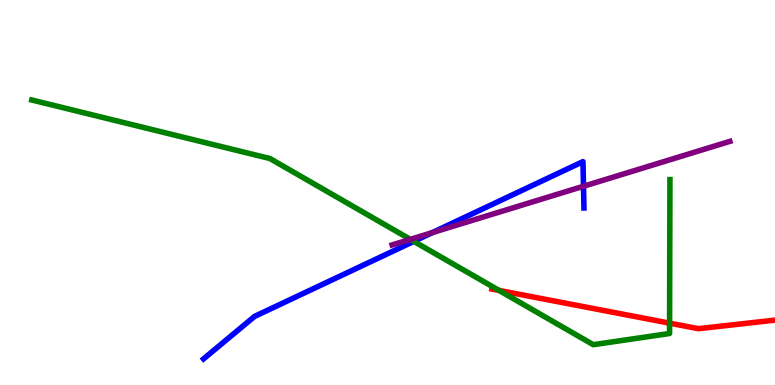[{'lines': ['blue', 'red'], 'intersections': []}, {'lines': ['green', 'red'], 'intersections': [{'x': 6.44, 'y': 2.46}, {'x': 8.64, 'y': 1.61}]}, {'lines': ['purple', 'red'], 'intersections': []}, {'lines': ['blue', 'green'], 'intersections': [{'x': 5.34, 'y': 3.73}]}, {'lines': ['blue', 'purple'], 'intersections': [{'x': 5.58, 'y': 3.96}, {'x': 7.53, 'y': 5.16}]}, {'lines': ['green', 'purple'], 'intersections': [{'x': 5.29, 'y': 3.78}]}]